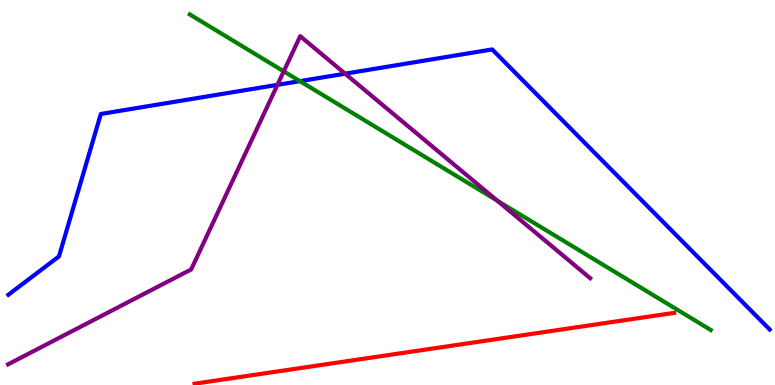[{'lines': ['blue', 'red'], 'intersections': []}, {'lines': ['green', 'red'], 'intersections': []}, {'lines': ['purple', 'red'], 'intersections': []}, {'lines': ['blue', 'green'], 'intersections': [{'x': 3.87, 'y': 7.89}]}, {'lines': ['blue', 'purple'], 'intersections': [{'x': 3.58, 'y': 7.8}, {'x': 4.45, 'y': 8.09}]}, {'lines': ['green', 'purple'], 'intersections': [{'x': 3.66, 'y': 8.15}, {'x': 6.42, 'y': 4.79}]}]